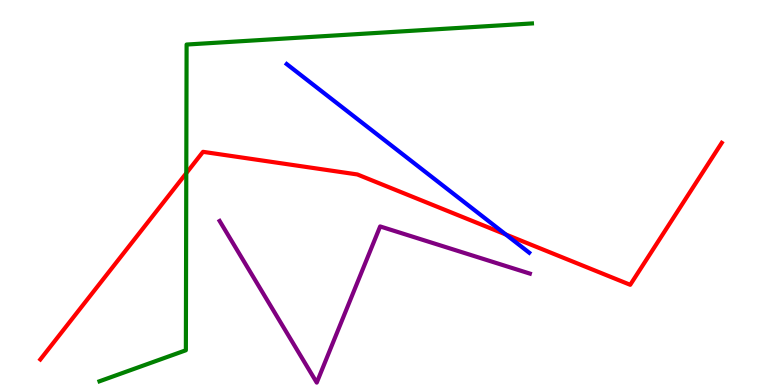[{'lines': ['blue', 'red'], 'intersections': [{'x': 6.53, 'y': 3.91}]}, {'lines': ['green', 'red'], 'intersections': [{'x': 2.4, 'y': 5.5}]}, {'lines': ['purple', 'red'], 'intersections': []}, {'lines': ['blue', 'green'], 'intersections': []}, {'lines': ['blue', 'purple'], 'intersections': []}, {'lines': ['green', 'purple'], 'intersections': []}]